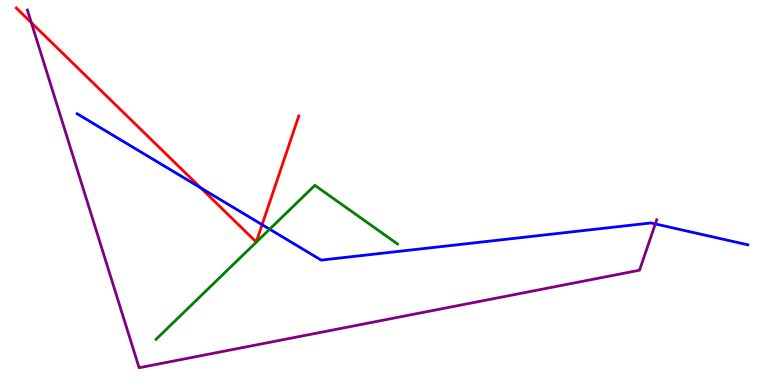[{'lines': ['blue', 'red'], 'intersections': [{'x': 2.59, 'y': 5.12}, {'x': 3.38, 'y': 4.16}]}, {'lines': ['green', 'red'], 'intersections': []}, {'lines': ['purple', 'red'], 'intersections': [{'x': 0.404, 'y': 9.41}]}, {'lines': ['blue', 'green'], 'intersections': [{'x': 3.48, 'y': 4.05}]}, {'lines': ['blue', 'purple'], 'intersections': [{'x': 8.46, 'y': 4.18}]}, {'lines': ['green', 'purple'], 'intersections': []}]